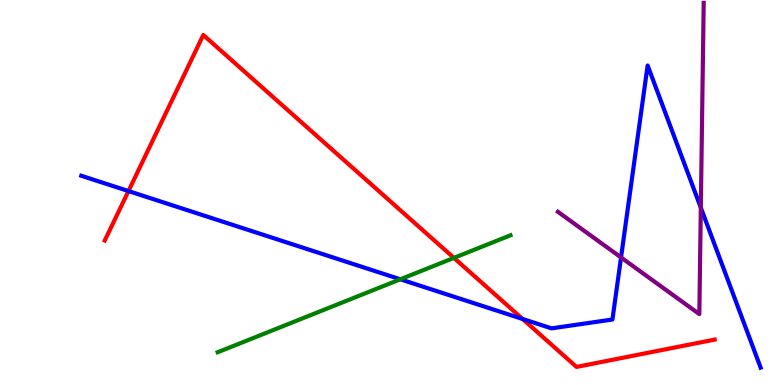[{'lines': ['blue', 'red'], 'intersections': [{'x': 1.66, 'y': 5.04}, {'x': 6.74, 'y': 1.71}]}, {'lines': ['green', 'red'], 'intersections': [{'x': 5.86, 'y': 3.3}]}, {'lines': ['purple', 'red'], 'intersections': []}, {'lines': ['blue', 'green'], 'intersections': [{'x': 5.17, 'y': 2.75}]}, {'lines': ['blue', 'purple'], 'intersections': [{'x': 8.01, 'y': 3.31}, {'x': 9.04, 'y': 4.61}]}, {'lines': ['green', 'purple'], 'intersections': []}]